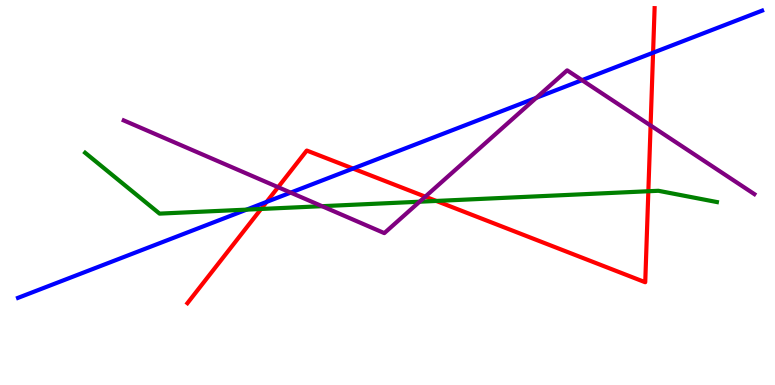[{'lines': ['blue', 'red'], 'intersections': [{'x': 3.44, 'y': 4.76}, {'x': 4.56, 'y': 5.62}, {'x': 8.43, 'y': 8.63}]}, {'lines': ['green', 'red'], 'intersections': [{'x': 3.37, 'y': 4.57}, {'x': 5.63, 'y': 4.78}, {'x': 8.37, 'y': 5.03}]}, {'lines': ['purple', 'red'], 'intersections': [{'x': 3.59, 'y': 5.14}, {'x': 5.49, 'y': 4.89}, {'x': 8.39, 'y': 6.74}]}, {'lines': ['blue', 'green'], 'intersections': [{'x': 3.18, 'y': 4.55}]}, {'lines': ['blue', 'purple'], 'intersections': [{'x': 3.75, 'y': 5.0}, {'x': 6.92, 'y': 7.46}, {'x': 7.51, 'y': 7.92}]}, {'lines': ['green', 'purple'], 'intersections': [{'x': 4.16, 'y': 4.64}, {'x': 5.41, 'y': 4.76}]}]